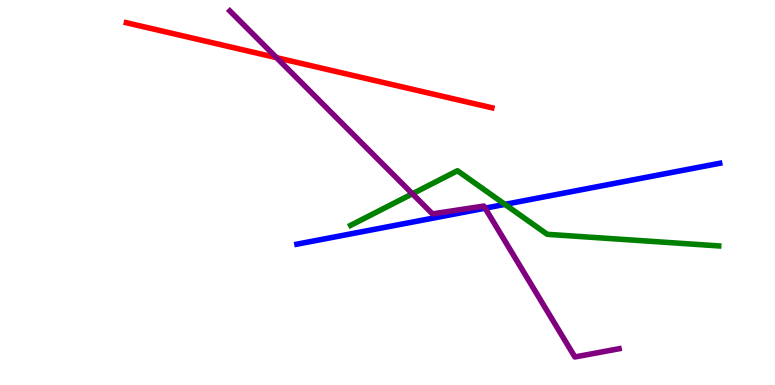[{'lines': ['blue', 'red'], 'intersections': []}, {'lines': ['green', 'red'], 'intersections': []}, {'lines': ['purple', 'red'], 'intersections': [{'x': 3.57, 'y': 8.5}]}, {'lines': ['blue', 'green'], 'intersections': [{'x': 6.52, 'y': 4.69}]}, {'lines': ['blue', 'purple'], 'intersections': [{'x': 6.26, 'y': 4.59}]}, {'lines': ['green', 'purple'], 'intersections': [{'x': 5.32, 'y': 4.97}]}]